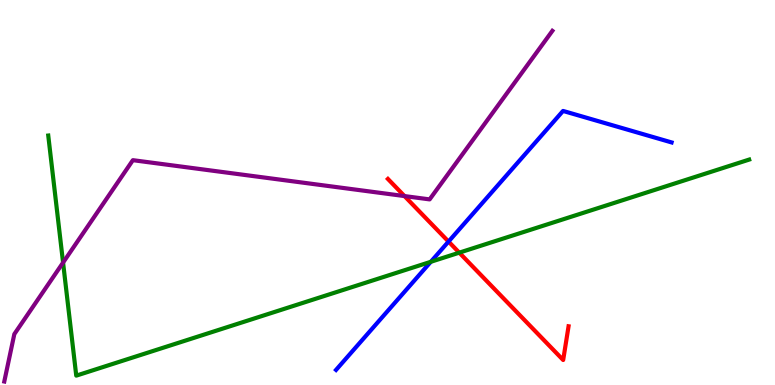[{'lines': ['blue', 'red'], 'intersections': [{'x': 5.79, 'y': 3.73}]}, {'lines': ['green', 'red'], 'intersections': [{'x': 5.93, 'y': 3.44}]}, {'lines': ['purple', 'red'], 'intersections': [{'x': 5.22, 'y': 4.91}]}, {'lines': ['blue', 'green'], 'intersections': [{'x': 5.56, 'y': 3.2}]}, {'lines': ['blue', 'purple'], 'intersections': []}, {'lines': ['green', 'purple'], 'intersections': [{'x': 0.814, 'y': 3.18}]}]